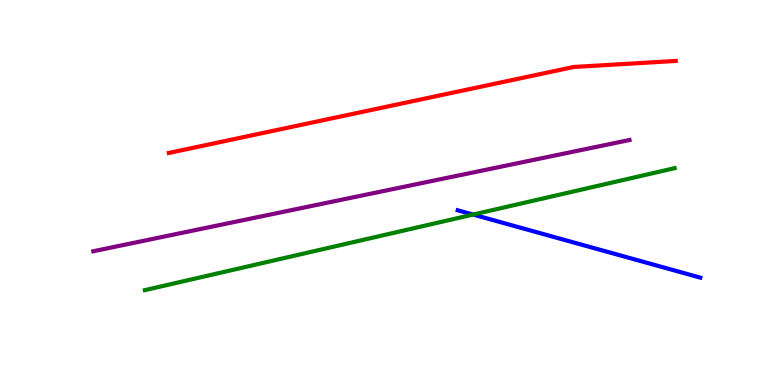[{'lines': ['blue', 'red'], 'intersections': []}, {'lines': ['green', 'red'], 'intersections': []}, {'lines': ['purple', 'red'], 'intersections': []}, {'lines': ['blue', 'green'], 'intersections': [{'x': 6.1, 'y': 4.43}]}, {'lines': ['blue', 'purple'], 'intersections': []}, {'lines': ['green', 'purple'], 'intersections': []}]